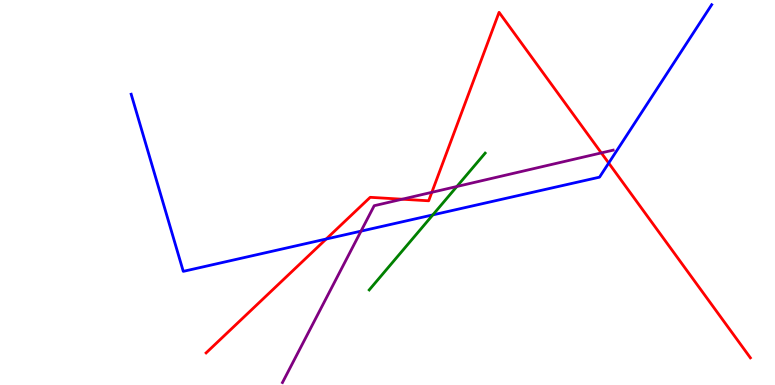[{'lines': ['blue', 'red'], 'intersections': [{'x': 4.21, 'y': 3.79}, {'x': 7.85, 'y': 5.76}]}, {'lines': ['green', 'red'], 'intersections': []}, {'lines': ['purple', 'red'], 'intersections': [{'x': 5.19, 'y': 4.83}, {'x': 5.57, 'y': 5.0}, {'x': 7.76, 'y': 6.03}]}, {'lines': ['blue', 'green'], 'intersections': [{'x': 5.58, 'y': 4.42}]}, {'lines': ['blue', 'purple'], 'intersections': [{'x': 4.66, 'y': 4.0}]}, {'lines': ['green', 'purple'], 'intersections': [{'x': 5.9, 'y': 5.16}]}]